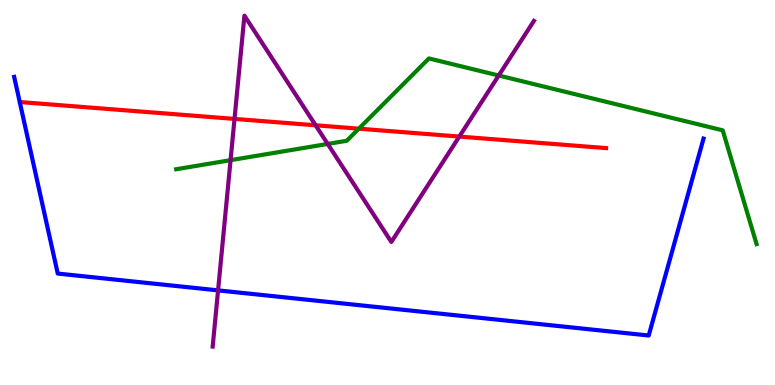[{'lines': ['blue', 'red'], 'intersections': []}, {'lines': ['green', 'red'], 'intersections': [{'x': 4.63, 'y': 6.66}]}, {'lines': ['purple', 'red'], 'intersections': [{'x': 3.03, 'y': 6.91}, {'x': 4.07, 'y': 6.75}, {'x': 5.93, 'y': 6.45}]}, {'lines': ['blue', 'green'], 'intersections': []}, {'lines': ['blue', 'purple'], 'intersections': [{'x': 2.81, 'y': 2.46}]}, {'lines': ['green', 'purple'], 'intersections': [{'x': 2.98, 'y': 5.84}, {'x': 4.23, 'y': 6.26}, {'x': 6.43, 'y': 8.04}]}]